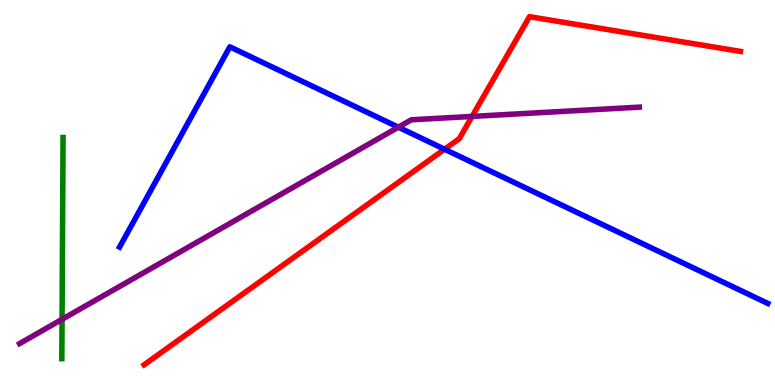[{'lines': ['blue', 'red'], 'intersections': [{'x': 5.74, 'y': 6.12}]}, {'lines': ['green', 'red'], 'intersections': []}, {'lines': ['purple', 'red'], 'intersections': [{'x': 6.09, 'y': 6.98}]}, {'lines': ['blue', 'green'], 'intersections': []}, {'lines': ['blue', 'purple'], 'intersections': [{'x': 5.14, 'y': 6.7}]}, {'lines': ['green', 'purple'], 'intersections': [{'x': 0.801, 'y': 1.71}]}]